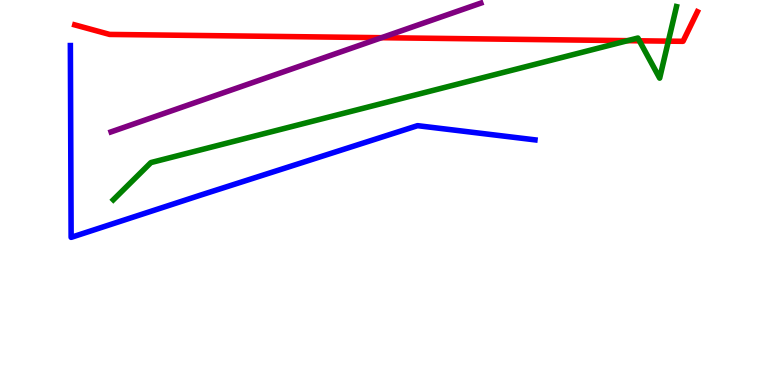[{'lines': ['blue', 'red'], 'intersections': []}, {'lines': ['green', 'red'], 'intersections': [{'x': 8.1, 'y': 8.94}, {'x': 8.25, 'y': 8.94}, {'x': 8.62, 'y': 8.93}]}, {'lines': ['purple', 'red'], 'intersections': [{'x': 4.92, 'y': 9.02}]}, {'lines': ['blue', 'green'], 'intersections': []}, {'lines': ['blue', 'purple'], 'intersections': []}, {'lines': ['green', 'purple'], 'intersections': []}]